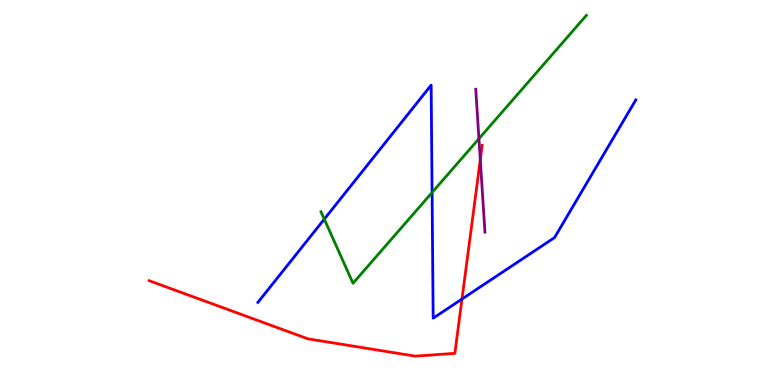[{'lines': ['blue', 'red'], 'intersections': [{'x': 5.96, 'y': 2.23}]}, {'lines': ['green', 'red'], 'intersections': []}, {'lines': ['purple', 'red'], 'intersections': [{'x': 6.2, 'y': 5.85}]}, {'lines': ['blue', 'green'], 'intersections': [{'x': 4.18, 'y': 4.31}, {'x': 5.58, 'y': 5.0}]}, {'lines': ['blue', 'purple'], 'intersections': []}, {'lines': ['green', 'purple'], 'intersections': [{'x': 6.18, 'y': 6.4}]}]